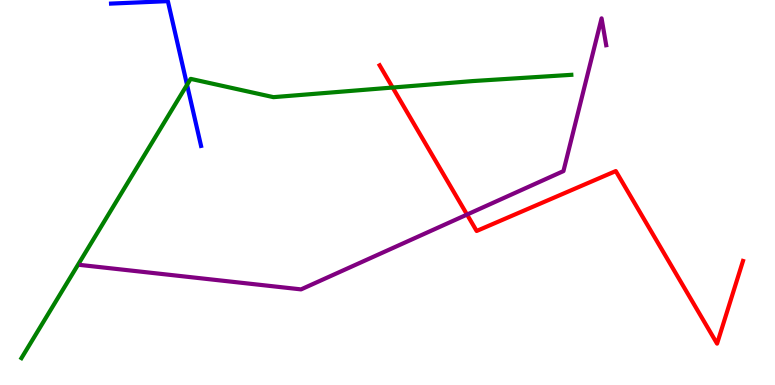[{'lines': ['blue', 'red'], 'intersections': []}, {'lines': ['green', 'red'], 'intersections': [{'x': 5.07, 'y': 7.73}]}, {'lines': ['purple', 'red'], 'intersections': [{'x': 6.03, 'y': 4.43}]}, {'lines': ['blue', 'green'], 'intersections': [{'x': 2.41, 'y': 7.8}]}, {'lines': ['blue', 'purple'], 'intersections': []}, {'lines': ['green', 'purple'], 'intersections': []}]